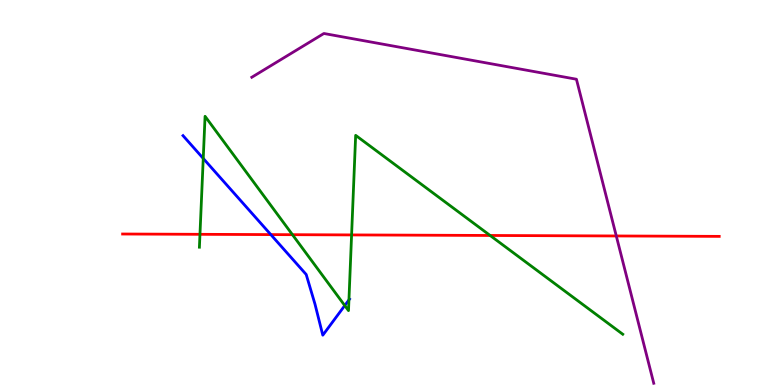[{'lines': ['blue', 'red'], 'intersections': [{'x': 3.49, 'y': 3.91}]}, {'lines': ['green', 'red'], 'intersections': [{'x': 2.58, 'y': 3.91}, {'x': 3.77, 'y': 3.9}, {'x': 4.54, 'y': 3.9}, {'x': 6.32, 'y': 3.88}]}, {'lines': ['purple', 'red'], 'intersections': [{'x': 7.95, 'y': 3.87}]}, {'lines': ['blue', 'green'], 'intersections': [{'x': 2.62, 'y': 5.88}, {'x': 4.45, 'y': 2.06}, {'x': 4.5, 'y': 2.21}]}, {'lines': ['blue', 'purple'], 'intersections': []}, {'lines': ['green', 'purple'], 'intersections': []}]